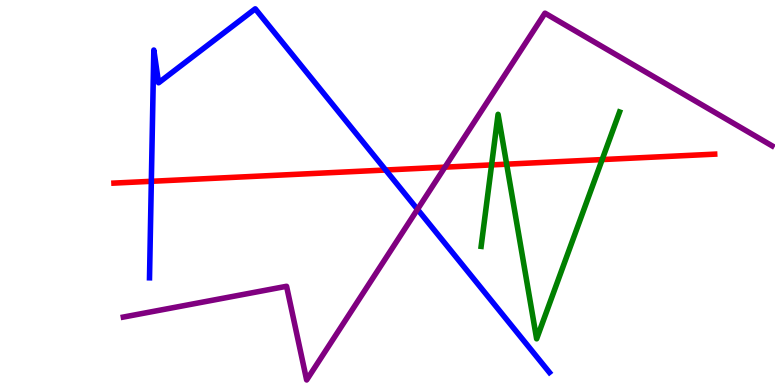[{'lines': ['blue', 'red'], 'intersections': [{'x': 1.95, 'y': 5.29}, {'x': 4.98, 'y': 5.58}]}, {'lines': ['green', 'red'], 'intersections': [{'x': 6.34, 'y': 5.72}, {'x': 6.54, 'y': 5.74}, {'x': 7.77, 'y': 5.86}]}, {'lines': ['purple', 'red'], 'intersections': [{'x': 5.74, 'y': 5.66}]}, {'lines': ['blue', 'green'], 'intersections': []}, {'lines': ['blue', 'purple'], 'intersections': [{'x': 5.39, 'y': 4.56}]}, {'lines': ['green', 'purple'], 'intersections': []}]